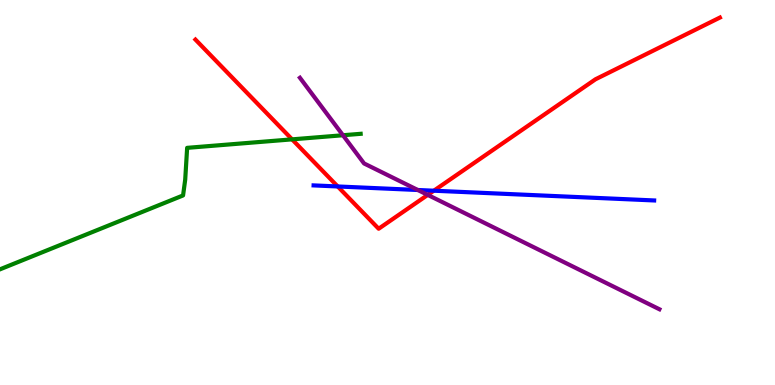[{'lines': ['blue', 'red'], 'intersections': [{'x': 4.36, 'y': 5.16}, {'x': 5.6, 'y': 5.05}]}, {'lines': ['green', 'red'], 'intersections': [{'x': 3.77, 'y': 6.38}]}, {'lines': ['purple', 'red'], 'intersections': [{'x': 5.52, 'y': 4.94}]}, {'lines': ['blue', 'green'], 'intersections': []}, {'lines': ['blue', 'purple'], 'intersections': [{'x': 5.39, 'y': 5.06}]}, {'lines': ['green', 'purple'], 'intersections': [{'x': 4.43, 'y': 6.49}]}]